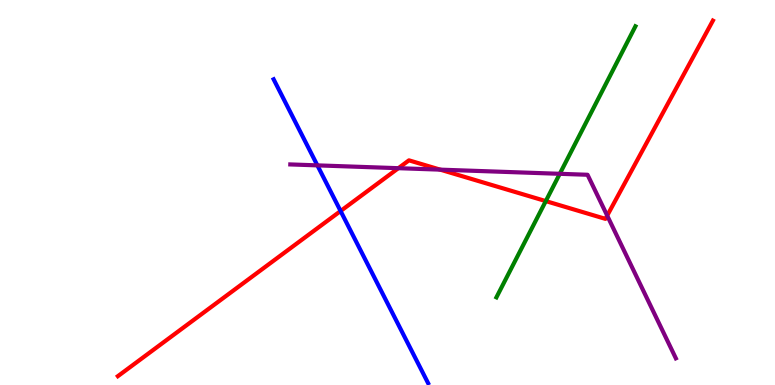[{'lines': ['blue', 'red'], 'intersections': [{'x': 4.39, 'y': 4.52}]}, {'lines': ['green', 'red'], 'intersections': [{'x': 7.04, 'y': 4.78}]}, {'lines': ['purple', 'red'], 'intersections': [{'x': 5.14, 'y': 5.63}, {'x': 5.68, 'y': 5.59}, {'x': 7.83, 'y': 4.4}]}, {'lines': ['blue', 'green'], 'intersections': []}, {'lines': ['blue', 'purple'], 'intersections': [{'x': 4.1, 'y': 5.7}]}, {'lines': ['green', 'purple'], 'intersections': [{'x': 7.22, 'y': 5.49}]}]